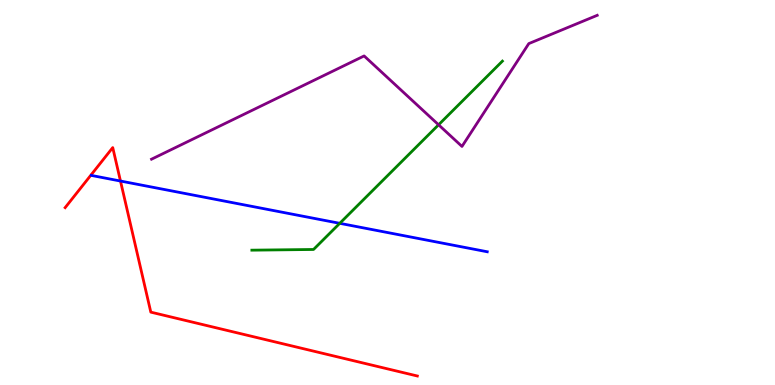[{'lines': ['blue', 'red'], 'intersections': [{'x': 1.55, 'y': 5.3}]}, {'lines': ['green', 'red'], 'intersections': []}, {'lines': ['purple', 'red'], 'intersections': []}, {'lines': ['blue', 'green'], 'intersections': [{'x': 4.38, 'y': 4.2}]}, {'lines': ['blue', 'purple'], 'intersections': []}, {'lines': ['green', 'purple'], 'intersections': [{'x': 5.66, 'y': 6.76}]}]